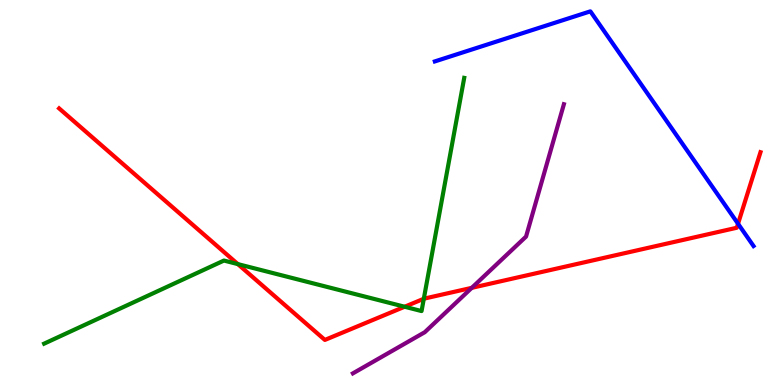[{'lines': ['blue', 'red'], 'intersections': [{'x': 9.52, 'y': 4.19}]}, {'lines': ['green', 'red'], 'intersections': [{'x': 3.07, 'y': 3.14}, {'x': 5.22, 'y': 2.03}, {'x': 5.47, 'y': 2.24}]}, {'lines': ['purple', 'red'], 'intersections': [{'x': 6.09, 'y': 2.52}]}, {'lines': ['blue', 'green'], 'intersections': []}, {'lines': ['blue', 'purple'], 'intersections': []}, {'lines': ['green', 'purple'], 'intersections': []}]